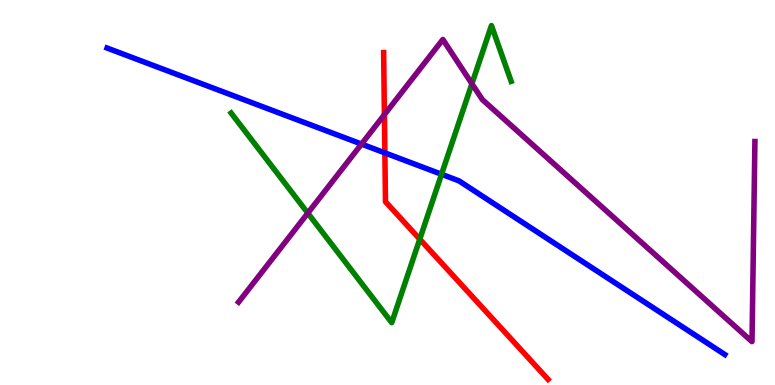[{'lines': ['blue', 'red'], 'intersections': [{'x': 4.97, 'y': 6.03}]}, {'lines': ['green', 'red'], 'intersections': [{'x': 5.42, 'y': 3.79}]}, {'lines': ['purple', 'red'], 'intersections': [{'x': 4.96, 'y': 7.02}]}, {'lines': ['blue', 'green'], 'intersections': [{'x': 5.7, 'y': 5.47}]}, {'lines': ['blue', 'purple'], 'intersections': [{'x': 4.66, 'y': 6.26}]}, {'lines': ['green', 'purple'], 'intersections': [{'x': 3.97, 'y': 4.46}, {'x': 6.09, 'y': 7.82}]}]